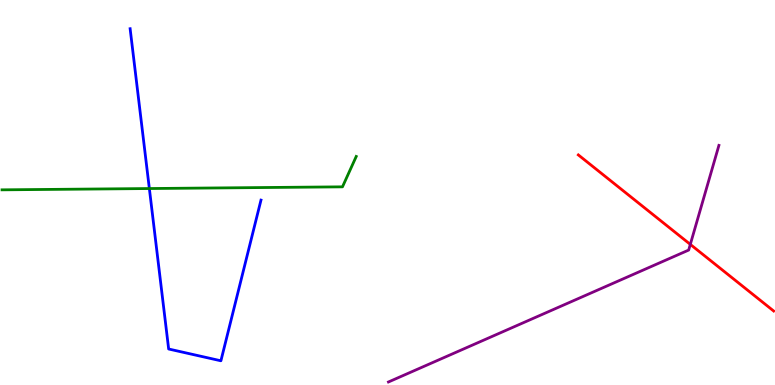[{'lines': ['blue', 'red'], 'intersections': []}, {'lines': ['green', 'red'], 'intersections': []}, {'lines': ['purple', 'red'], 'intersections': [{'x': 8.91, 'y': 3.65}]}, {'lines': ['blue', 'green'], 'intersections': [{'x': 1.93, 'y': 5.1}]}, {'lines': ['blue', 'purple'], 'intersections': []}, {'lines': ['green', 'purple'], 'intersections': []}]